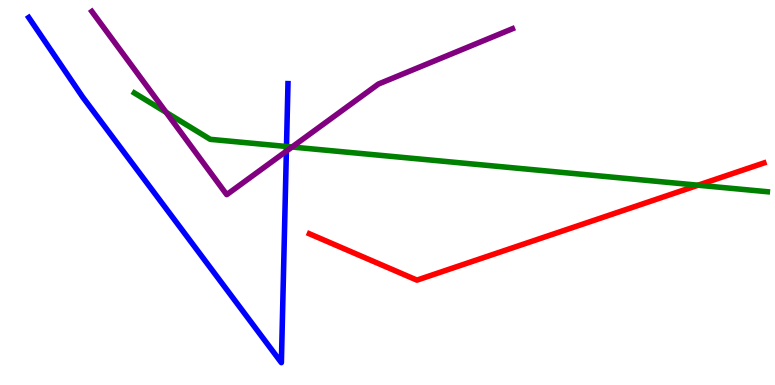[{'lines': ['blue', 'red'], 'intersections': []}, {'lines': ['green', 'red'], 'intersections': [{'x': 9.01, 'y': 5.19}]}, {'lines': ['purple', 'red'], 'intersections': []}, {'lines': ['blue', 'green'], 'intersections': [{'x': 3.7, 'y': 6.19}]}, {'lines': ['blue', 'purple'], 'intersections': [{'x': 3.7, 'y': 6.07}]}, {'lines': ['green', 'purple'], 'intersections': [{'x': 2.14, 'y': 7.08}, {'x': 3.77, 'y': 6.18}]}]